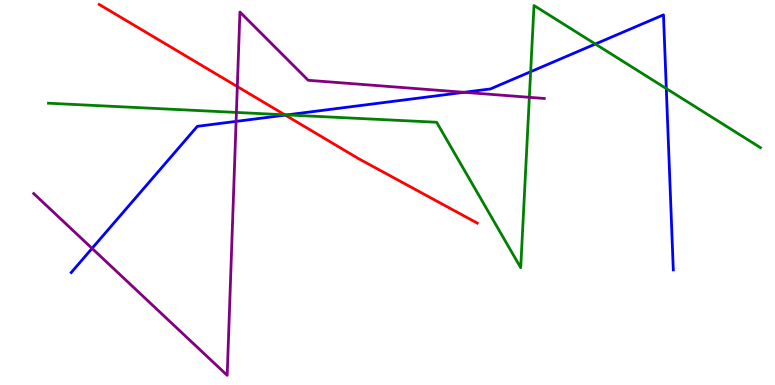[{'lines': ['blue', 'red'], 'intersections': [{'x': 3.68, 'y': 7.01}]}, {'lines': ['green', 'red'], 'intersections': [{'x': 3.67, 'y': 7.02}]}, {'lines': ['purple', 'red'], 'intersections': [{'x': 3.06, 'y': 7.75}]}, {'lines': ['blue', 'green'], 'intersections': [{'x': 3.7, 'y': 7.02}, {'x': 6.85, 'y': 8.14}, {'x': 7.68, 'y': 8.86}, {'x': 8.6, 'y': 7.7}]}, {'lines': ['blue', 'purple'], 'intersections': [{'x': 1.19, 'y': 3.55}, {'x': 3.05, 'y': 6.85}, {'x': 5.99, 'y': 7.6}]}, {'lines': ['green', 'purple'], 'intersections': [{'x': 3.05, 'y': 7.08}, {'x': 6.83, 'y': 7.47}]}]